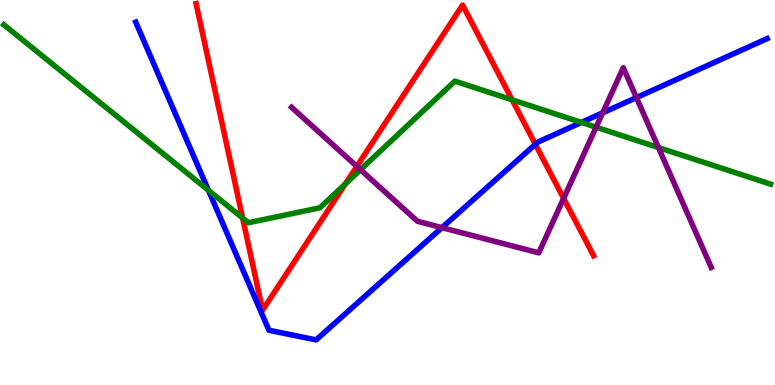[{'lines': ['blue', 'red'], 'intersections': [{'x': 6.91, 'y': 6.25}]}, {'lines': ['green', 'red'], 'intersections': [{'x': 3.13, 'y': 4.34}, {'x': 4.46, 'y': 5.22}, {'x': 6.61, 'y': 7.41}]}, {'lines': ['purple', 'red'], 'intersections': [{'x': 4.6, 'y': 5.68}, {'x': 7.27, 'y': 4.85}]}, {'lines': ['blue', 'green'], 'intersections': [{'x': 2.69, 'y': 5.06}, {'x': 7.5, 'y': 6.82}]}, {'lines': ['blue', 'purple'], 'intersections': [{'x': 5.7, 'y': 4.09}, {'x': 7.78, 'y': 7.07}, {'x': 8.21, 'y': 7.47}]}, {'lines': ['green', 'purple'], 'intersections': [{'x': 4.65, 'y': 5.59}, {'x': 7.69, 'y': 6.7}, {'x': 8.5, 'y': 6.17}]}]